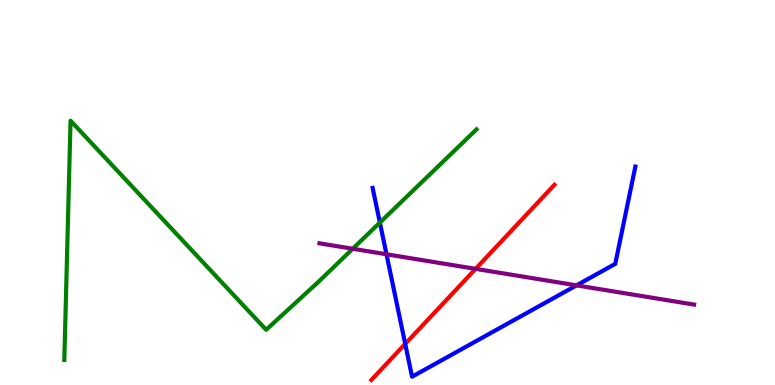[{'lines': ['blue', 'red'], 'intersections': [{'x': 5.23, 'y': 1.07}]}, {'lines': ['green', 'red'], 'intersections': []}, {'lines': ['purple', 'red'], 'intersections': [{'x': 6.14, 'y': 3.02}]}, {'lines': ['blue', 'green'], 'intersections': [{'x': 4.9, 'y': 4.22}]}, {'lines': ['blue', 'purple'], 'intersections': [{'x': 4.99, 'y': 3.4}, {'x': 7.44, 'y': 2.59}]}, {'lines': ['green', 'purple'], 'intersections': [{'x': 4.55, 'y': 3.54}]}]